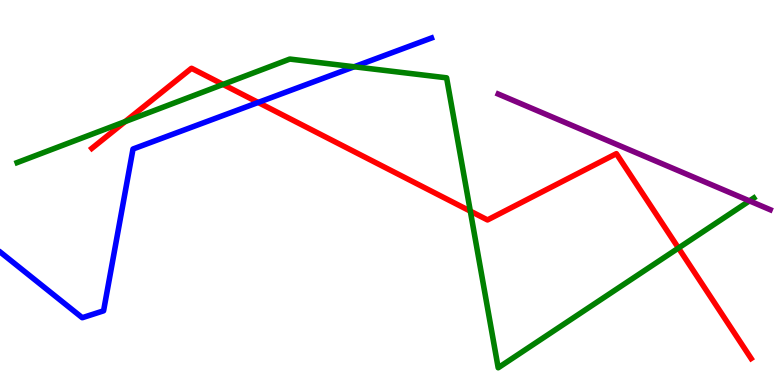[{'lines': ['blue', 'red'], 'intersections': [{'x': 3.33, 'y': 7.34}]}, {'lines': ['green', 'red'], 'intersections': [{'x': 1.62, 'y': 6.84}, {'x': 2.88, 'y': 7.81}, {'x': 6.07, 'y': 4.52}, {'x': 8.75, 'y': 3.56}]}, {'lines': ['purple', 'red'], 'intersections': []}, {'lines': ['blue', 'green'], 'intersections': [{'x': 4.57, 'y': 8.27}]}, {'lines': ['blue', 'purple'], 'intersections': []}, {'lines': ['green', 'purple'], 'intersections': [{'x': 9.67, 'y': 4.78}]}]